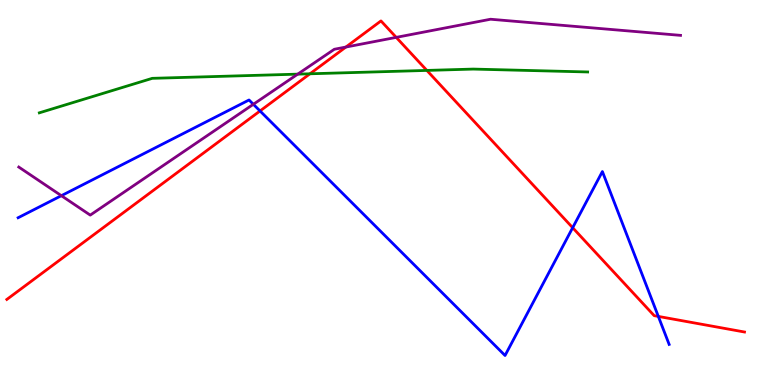[{'lines': ['blue', 'red'], 'intersections': [{'x': 3.36, 'y': 7.12}, {'x': 7.39, 'y': 4.09}, {'x': 8.49, 'y': 1.78}]}, {'lines': ['green', 'red'], 'intersections': [{'x': 4.0, 'y': 8.08}, {'x': 5.51, 'y': 8.17}]}, {'lines': ['purple', 'red'], 'intersections': [{'x': 4.46, 'y': 8.78}, {'x': 5.11, 'y': 9.03}]}, {'lines': ['blue', 'green'], 'intersections': []}, {'lines': ['blue', 'purple'], 'intersections': [{'x': 0.792, 'y': 4.92}, {'x': 3.27, 'y': 7.29}]}, {'lines': ['green', 'purple'], 'intersections': [{'x': 3.84, 'y': 8.07}]}]